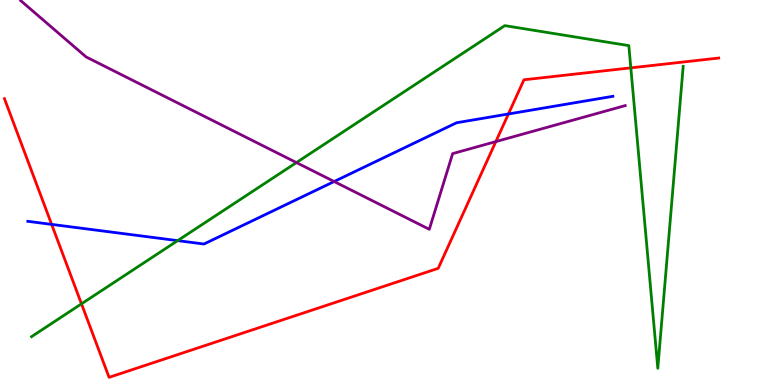[{'lines': ['blue', 'red'], 'intersections': [{'x': 0.666, 'y': 4.17}, {'x': 6.56, 'y': 7.04}]}, {'lines': ['green', 'red'], 'intersections': [{'x': 1.05, 'y': 2.11}, {'x': 8.14, 'y': 8.24}]}, {'lines': ['purple', 'red'], 'intersections': [{'x': 6.4, 'y': 6.32}]}, {'lines': ['blue', 'green'], 'intersections': [{'x': 2.29, 'y': 3.75}]}, {'lines': ['blue', 'purple'], 'intersections': [{'x': 4.31, 'y': 5.29}]}, {'lines': ['green', 'purple'], 'intersections': [{'x': 3.82, 'y': 5.78}]}]